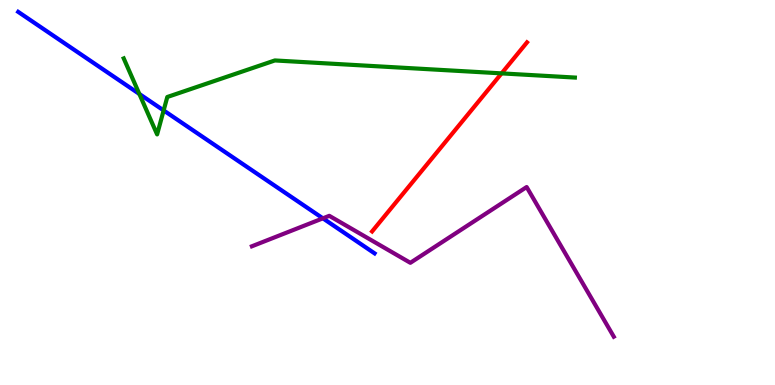[{'lines': ['blue', 'red'], 'intersections': []}, {'lines': ['green', 'red'], 'intersections': [{'x': 6.47, 'y': 8.09}]}, {'lines': ['purple', 'red'], 'intersections': []}, {'lines': ['blue', 'green'], 'intersections': [{'x': 1.8, 'y': 7.56}, {'x': 2.11, 'y': 7.13}]}, {'lines': ['blue', 'purple'], 'intersections': [{'x': 4.17, 'y': 4.33}]}, {'lines': ['green', 'purple'], 'intersections': []}]